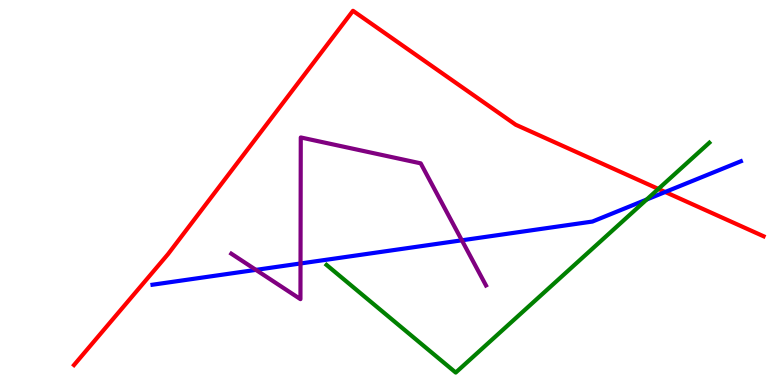[{'lines': ['blue', 'red'], 'intersections': [{'x': 8.58, 'y': 5.01}]}, {'lines': ['green', 'red'], 'intersections': [{'x': 8.5, 'y': 5.09}]}, {'lines': ['purple', 'red'], 'intersections': []}, {'lines': ['blue', 'green'], 'intersections': [{'x': 8.34, 'y': 4.82}]}, {'lines': ['blue', 'purple'], 'intersections': [{'x': 3.3, 'y': 2.99}, {'x': 3.88, 'y': 3.16}, {'x': 5.96, 'y': 3.76}]}, {'lines': ['green', 'purple'], 'intersections': []}]